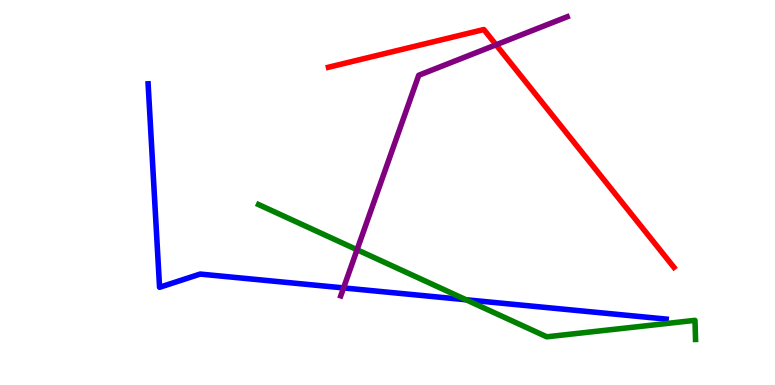[{'lines': ['blue', 'red'], 'intersections': []}, {'lines': ['green', 'red'], 'intersections': []}, {'lines': ['purple', 'red'], 'intersections': [{'x': 6.4, 'y': 8.84}]}, {'lines': ['blue', 'green'], 'intersections': [{'x': 6.01, 'y': 2.21}]}, {'lines': ['blue', 'purple'], 'intersections': [{'x': 4.43, 'y': 2.52}]}, {'lines': ['green', 'purple'], 'intersections': [{'x': 4.61, 'y': 3.51}]}]